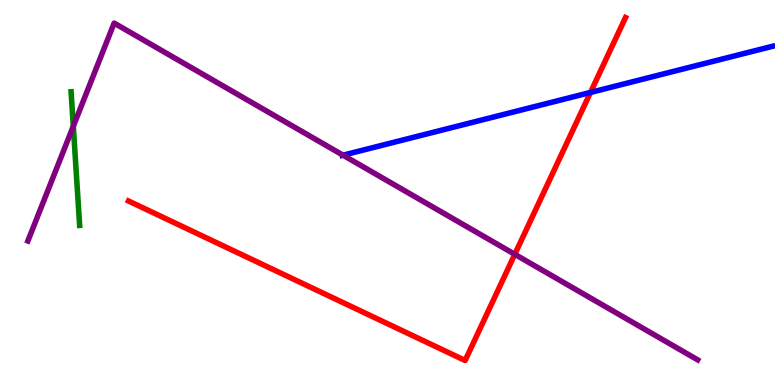[{'lines': ['blue', 'red'], 'intersections': [{'x': 7.62, 'y': 7.6}]}, {'lines': ['green', 'red'], 'intersections': []}, {'lines': ['purple', 'red'], 'intersections': [{'x': 6.64, 'y': 3.39}]}, {'lines': ['blue', 'green'], 'intersections': []}, {'lines': ['blue', 'purple'], 'intersections': [{'x': 4.43, 'y': 5.97}]}, {'lines': ['green', 'purple'], 'intersections': [{'x': 0.946, 'y': 6.72}]}]